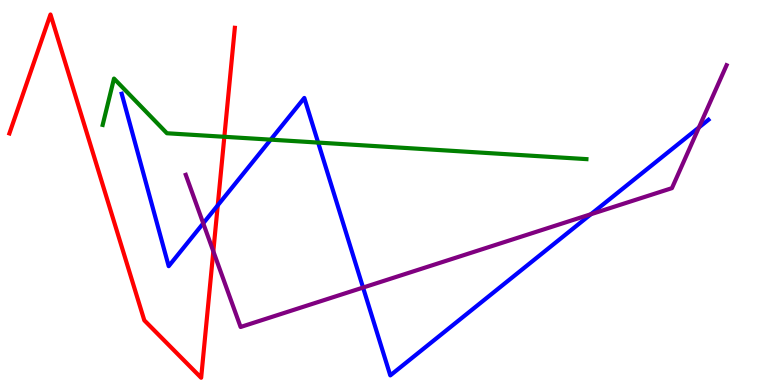[{'lines': ['blue', 'red'], 'intersections': [{'x': 2.81, 'y': 4.67}]}, {'lines': ['green', 'red'], 'intersections': [{'x': 2.89, 'y': 6.45}]}, {'lines': ['purple', 'red'], 'intersections': [{'x': 2.75, 'y': 3.47}]}, {'lines': ['blue', 'green'], 'intersections': [{'x': 3.49, 'y': 6.37}, {'x': 4.11, 'y': 6.3}]}, {'lines': ['blue', 'purple'], 'intersections': [{'x': 2.62, 'y': 4.2}, {'x': 4.68, 'y': 2.53}, {'x': 7.62, 'y': 4.44}, {'x': 9.02, 'y': 6.69}]}, {'lines': ['green', 'purple'], 'intersections': []}]